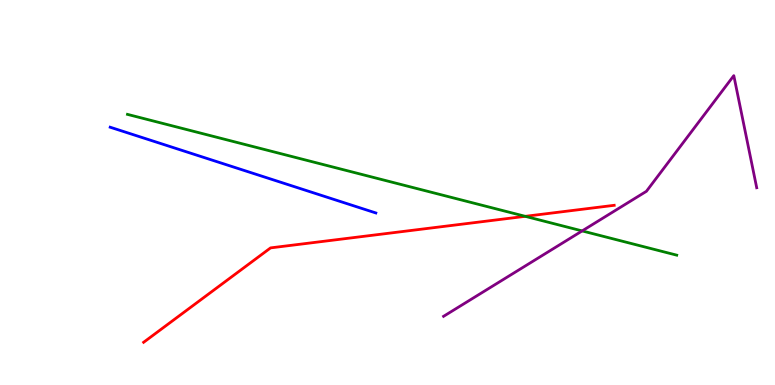[{'lines': ['blue', 'red'], 'intersections': []}, {'lines': ['green', 'red'], 'intersections': [{'x': 6.78, 'y': 4.38}]}, {'lines': ['purple', 'red'], 'intersections': []}, {'lines': ['blue', 'green'], 'intersections': []}, {'lines': ['blue', 'purple'], 'intersections': []}, {'lines': ['green', 'purple'], 'intersections': [{'x': 7.51, 'y': 4.0}]}]